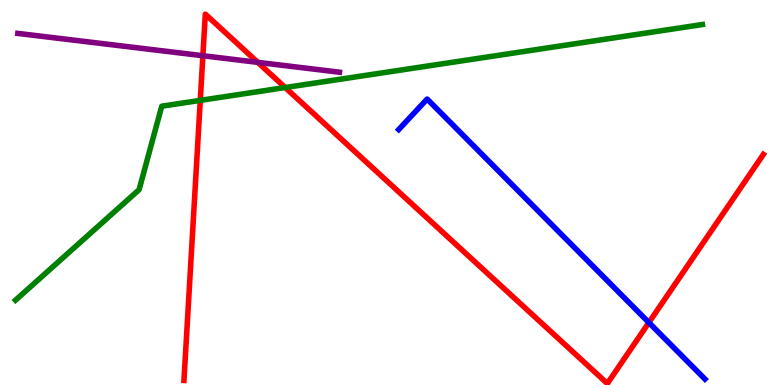[{'lines': ['blue', 'red'], 'intersections': [{'x': 8.37, 'y': 1.62}]}, {'lines': ['green', 'red'], 'intersections': [{'x': 2.58, 'y': 7.39}, {'x': 3.68, 'y': 7.73}]}, {'lines': ['purple', 'red'], 'intersections': [{'x': 2.62, 'y': 8.55}, {'x': 3.33, 'y': 8.38}]}, {'lines': ['blue', 'green'], 'intersections': []}, {'lines': ['blue', 'purple'], 'intersections': []}, {'lines': ['green', 'purple'], 'intersections': []}]